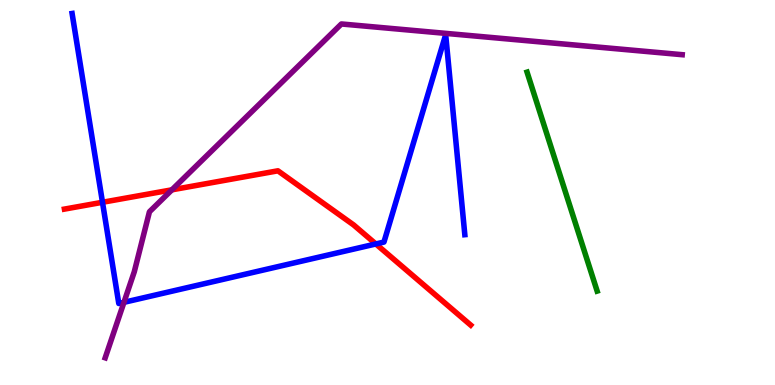[{'lines': ['blue', 'red'], 'intersections': [{'x': 1.32, 'y': 4.75}, {'x': 4.85, 'y': 3.66}]}, {'lines': ['green', 'red'], 'intersections': []}, {'lines': ['purple', 'red'], 'intersections': [{'x': 2.22, 'y': 5.07}]}, {'lines': ['blue', 'green'], 'intersections': []}, {'lines': ['blue', 'purple'], 'intersections': [{'x': 1.6, 'y': 2.15}]}, {'lines': ['green', 'purple'], 'intersections': []}]